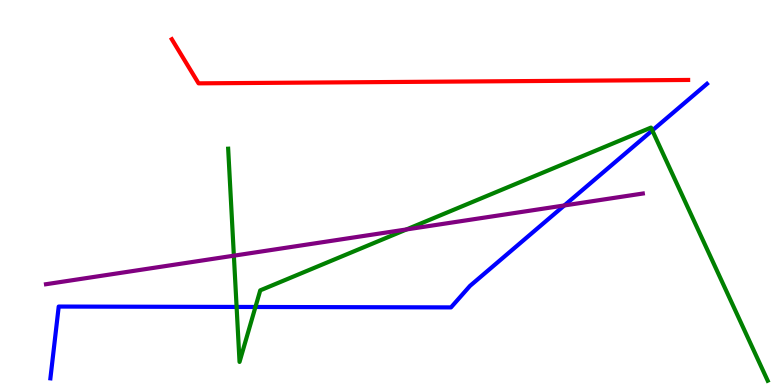[{'lines': ['blue', 'red'], 'intersections': []}, {'lines': ['green', 'red'], 'intersections': []}, {'lines': ['purple', 'red'], 'intersections': []}, {'lines': ['blue', 'green'], 'intersections': [{'x': 3.05, 'y': 2.03}, {'x': 3.3, 'y': 2.03}, {'x': 8.42, 'y': 6.61}]}, {'lines': ['blue', 'purple'], 'intersections': [{'x': 7.28, 'y': 4.66}]}, {'lines': ['green', 'purple'], 'intersections': [{'x': 3.02, 'y': 3.36}, {'x': 5.25, 'y': 4.04}]}]